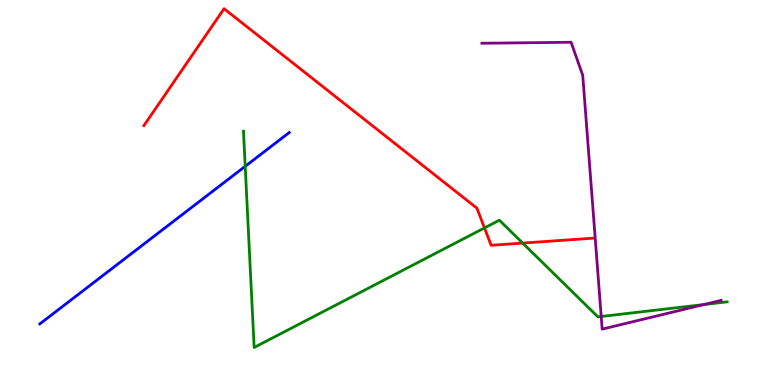[{'lines': ['blue', 'red'], 'intersections': []}, {'lines': ['green', 'red'], 'intersections': [{'x': 6.25, 'y': 4.08}, {'x': 6.74, 'y': 3.69}]}, {'lines': ['purple', 'red'], 'intersections': []}, {'lines': ['blue', 'green'], 'intersections': [{'x': 3.16, 'y': 5.68}]}, {'lines': ['blue', 'purple'], 'intersections': []}, {'lines': ['green', 'purple'], 'intersections': [{'x': 7.76, 'y': 1.78}, {'x': 9.08, 'y': 2.09}]}]